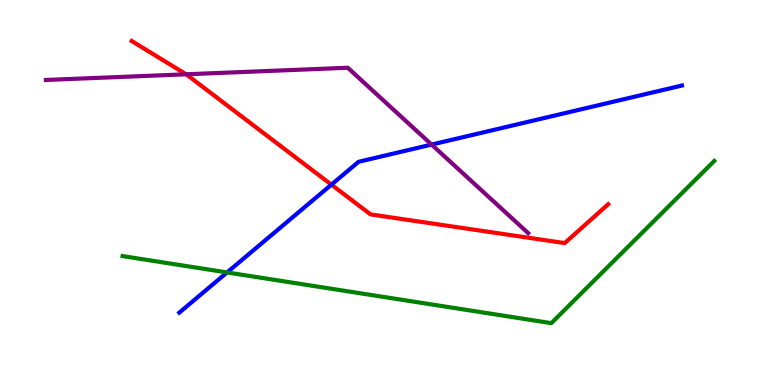[{'lines': ['blue', 'red'], 'intersections': [{'x': 4.28, 'y': 5.2}]}, {'lines': ['green', 'red'], 'intersections': []}, {'lines': ['purple', 'red'], 'intersections': [{'x': 2.4, 'y': 8.07}]}, {'lines': ['blue', 'green'], 'intersections': [{'x': 2.93, 'y': 2.92}]}, {'lines': ['blue', 'purple'], 'intersections': [{'x': 5.57, 'y': 6.24}]}, {'lines': ['green', 'purple'], 'intersections': []}]